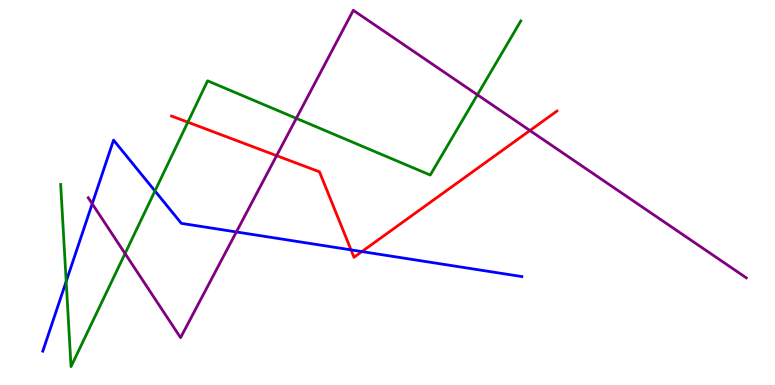[{'lines': ['blue', 'red'], 'intersections': [{'x': 4.53, 'y': 3.51}, {'x': 4.67, 'y': 3.47}]}, {'lines': ['green', 'red'], 'intersections': [{'x': 2.42, 'y': 6.83}]}, {'lines': ['purple', 'red'], 'intersections': [{'x': 3.57, 'y': 5.96}, {'x': 6.84, 'y': 6.61}]}, {'lines': ['blue', 'green'], 'intersections': [{'x': 0.854, 'y': 2.69}, {'x': 2.0, 'y': 5.04}]}, {'lines': ['blue', 'purple'], 'intersections': [{'x': 1.19, 'y': 4.71}, {'x': 3.05, 'y': 3.98}]}, {'lines': ['green', 'purple'], 'intersections': [{'x': 1.61, 'y': 3.41}, {'x': 3.82, 'y': 6.93}, {'x': 6.16, 'y': 7.54}]}]